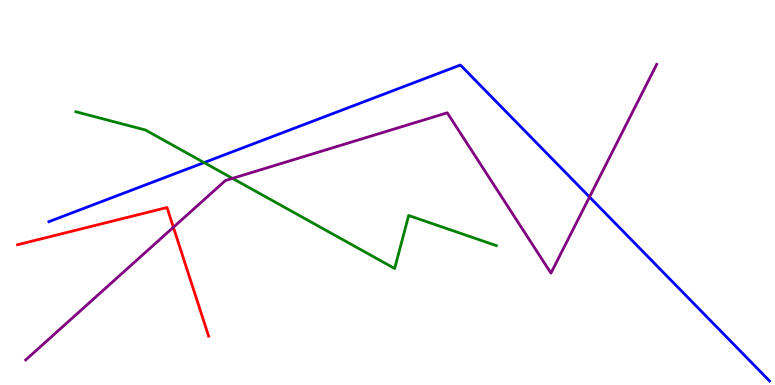[{'lines': ['blue', 'red'], 'intersections': []}, {'lines': ['green', 'red'], 'intersections': []}, {'lines': ['purple', 'red'], 'intersections': [{'x': 2.24, 'y': 4.1}]}, {'lines': ['blue', 'green'], 'intersections': [{'x': 2.63, 'y': 5.78}]}, {'lines': ['blue', 'purple'], 'intersections': [{'x': 7.61, 'y': 4.88}]}, {'lines': ['green', 'purple'], 'intersections': [{'x': 3.0, 'y': 5.37}]}]